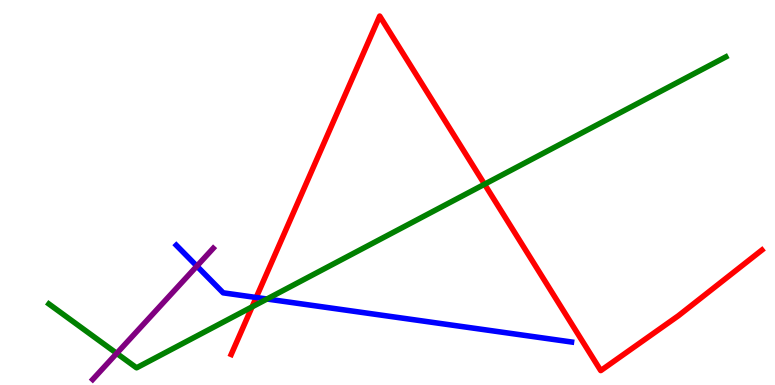[{'lines': ['blue', 'red'], 'intersections': [{'x': 3.31, 'y': 2.27}]}, {'lines': ['green', 'red'], 'intersections': [{'x': 3.25, 'y': 2.03}, {'x': 6.25, 'y': 5.21}]}, {'lines': ['purple', 'red'], 'intersections': []}, {'lines': ['blue', 'green'], 'intersections': [{'x': 3.44, 'y': 2.23}]}, {'lines': ['blue', 'purple'], 'intersections': [{'x': 2.54, 'y': 3.09}]}, {'lines': ['green', 'purple'], 'intersections': [{'x': 1.51, 'y': 0.822}]}]